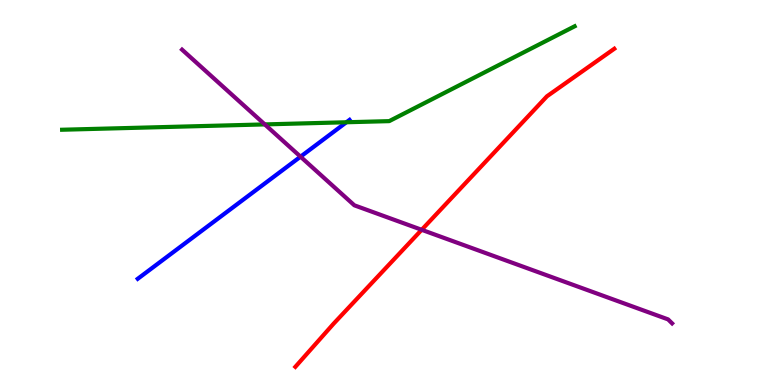[{'lines': ['blue', 'red'], 'intersections': []}, {'lines': ['green', 'red'], 'intersections': []}, {'lines': ['purple', 'red'], 'intersections': [{'x': 5.44, 'y': 4.03}]}, {'lines': ['blue', 'green'], 'intersections': [{'x': 4.47, 'y': 6.82}]}, {'lines': ['blue', 'purple'], 'intersections': [{'x': 3.88, 'y': 5.93}]}, {'lines': ['green', 'purple'], 'intersections': [{'x': 3.42, 'y': 6.77}]}]